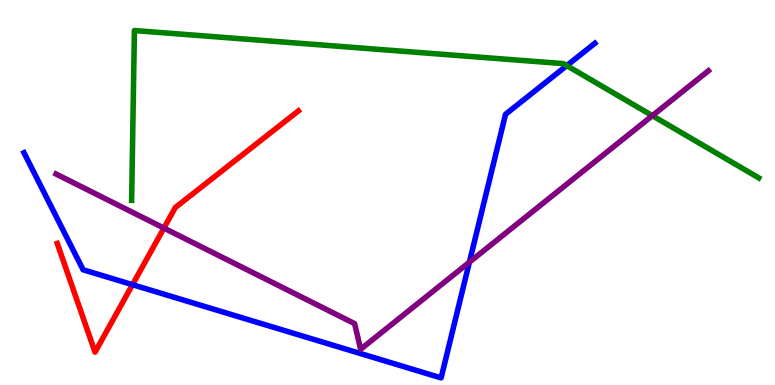[{'lines': ['blue', 'red'], 'intersections': [{'x': 1.71, 'y': 2.61}]}, {'lines': ['green', 'red'], 'intersections': []}, {'lines': ['purple', 'red'], 'intersections': [{'x': 2.12, 'y': 4.08}]}, {'lines': ['blue', 'green'], 'intersections': [{'x': 7.31, 'y': 8.3}]}, {'lines': ['blue', 'purple'], 'intersections': [{'x': 6.06, 'y': 3.19}]}, {'lines': ['green', 'purple'], 'intersections': [{'x': 8.42, 'y': 7.0}]}]